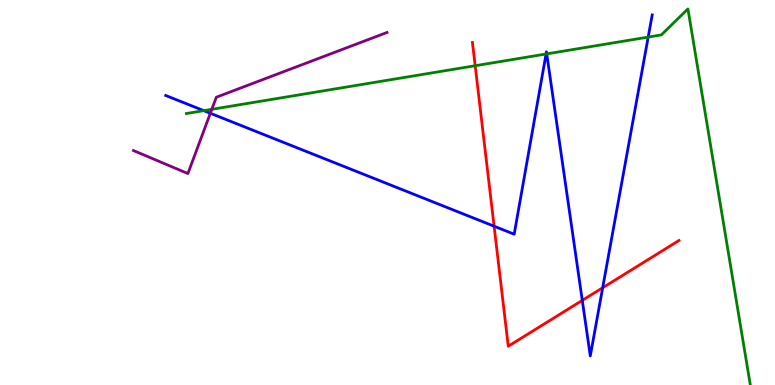[{'lines': ['blue', 'red'], 'intersections': [{'x': 6.38, 'y': 4.12}, {'x': 7.51, 'y': 2.2}, {'x': 7.78, 'y': 2.53}]}, {'lines': ['green', 'red'], 'intersections': [{'x': 6.13, 'y': 8.29}]}, {'lines': ['purple', 'red'], 'intersections': []}, {'lines': ['blue', 'green'], 'intersections': [{'x': 2.63, 'y': 7.13}, {'x': 7.05, 'y': 8.6}, {'x': 7.05, 'y': 8.6}, {'x': 8.36, 'y': 9.04}]}, {'lines': ['blue', 'purple'], 'intersections': [{'x': 2.71, 'y': 7.06}]}, {'lines': ['green', 'purple'], 'intersections': [{'x': 2.73, 'y': 7.16}]}]